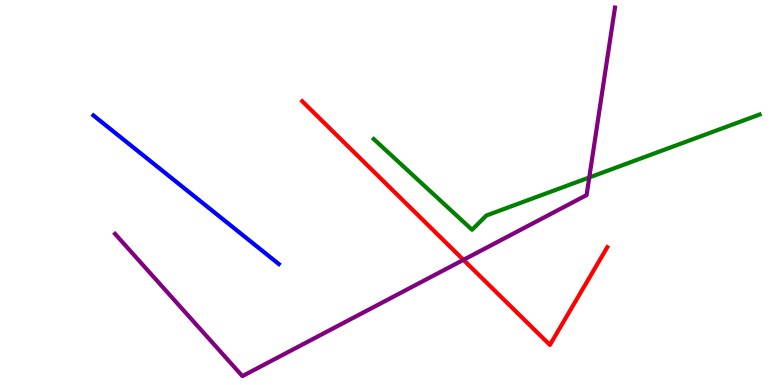[{'lines': ['blue', 'red'], 'intersections': []}, {'lines': ['green', 'red'], 'intersections': []}, {'lines': ['purple', 'red'], 'intersections': [{'x': 5.98, 'y': 3.25}]}, {'lines': ['blue', 'green'], 'intersections': []}, {'lines': ['blue', 'purple'], 'intersections': []}, {'lines': ['green', 'purple'], 'intersections': [{'x': 7.6, 'y': 5.39}]}]